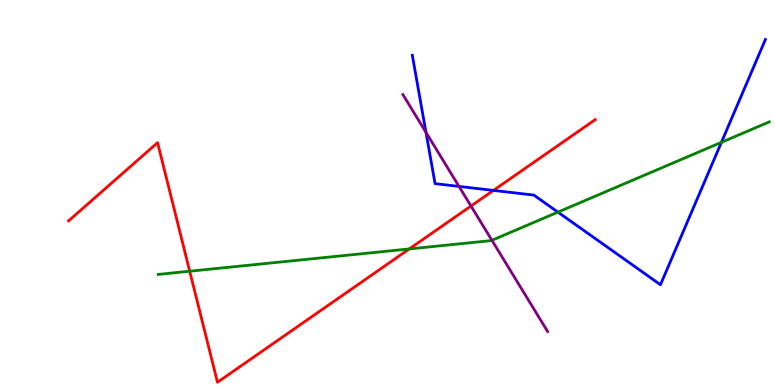[{'lines': ['blue', 'red'], 'intersections': [{'x': 6.37, 'y': 5.05}]}, {'lines': ['green', 'red'], 'intersections': [{'x': 2.45, 'y': 2.96}, {'x': 5.28, 'y': 3.53}]}, {'lines': ['purple', 'red'], 'intersections': [{'x': 6.08, 'y': 4.65}]}, {'lines': ['blue', 'green'], 'intersections': [{'x': 7.2, 'y': 4.49}, {'x': 9.31, 'y': 6.3}]}, {'lines': ['blue', 'purple'], 'intersections': [{'x': 5.5, 'y': 6.56}, {'x': 5.92, 'y': 5.16}]}, {'lines': ['green', 'purple'], 'intersections': [{'x': 6.35, 'y': 3.76}]}]